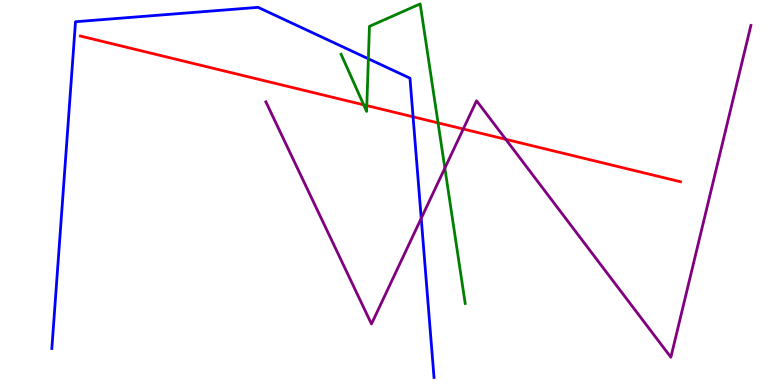[{'lines': ['blue', 'red'], 'intersections': [{'x': 5.33, 'y': 6.97}]}, {'lines': ['green', 'red'], 'intersections': [{'x': 4.69, 'y': 7.28}, {'x': 4.73, 'y': 7.26}, {'x': 5.65, 'y': 6.81}]}, {'lines': ['purple', 'red'], 'intersections': [{'x': 5.98, 'y': 6.65}, {'x': 6.53, 'y': 6.38}]}, {'lines': ['blue', 'green'], 'intersections': [{'x': 4.75, 'y': 8.47}]}, {'lines': ['blue', 'purple'], 'intersections': [{'x': 5.44, 'y': 4.33}]}, {'lines': ['green', 'purple'], 'intersections': [{'x': 5.74, 'y': 5.63}]}]